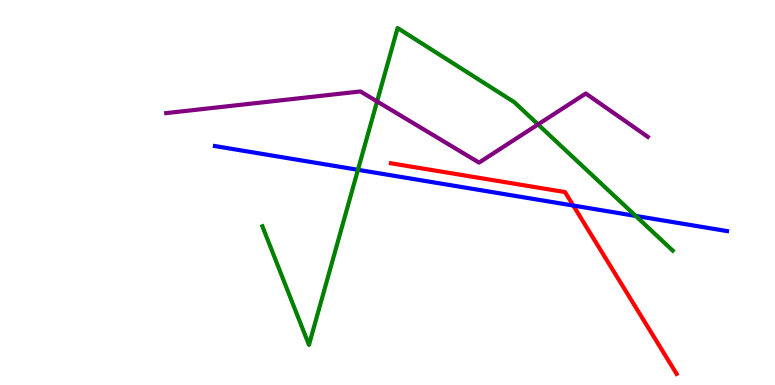[{'lines': ['blue', 'red'], 'intersections': [{'x': 7.4, 'y': 4.66}]}, {'lines': ['green', 'red'], 'intersections': []}, {'lines': ['purple', 'red'], 'intersections': []}, {'lines': ['blue', 'green'], 'intersections': [{'x': 4.62, 'y': 5.59}, {'x': 8.2, 'y': 4.39}]}, {'lines': ['blue', 'purple'], 'intersections': []}, {'lines': ['green', 'purple'], 'intersections': [{'x': 4.87, 'y': 7.37}, {'x': 6.94, 'y': 6.77}]}]